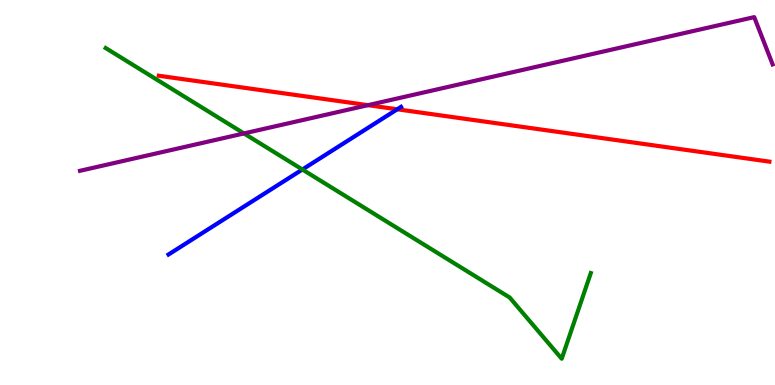[{'lines': ['blue', 'red'], 'intersections': [{'x': 5.13, 'y': 7.16}]}, {'lines': ['green', 'red'], 'intersections': []}, {'lines': ['purple', 'red'], 'intersections': [{'x': 4.75, 'y': 7.27}]}, {'lines': ['blue', 'green'], 'intersections': [{'x': 3.9, 'y': 5.6}]}, {'lines': ['blue', 'purple'], 'intersections': []}, {'lines': ['green', 'purple'], 'intersections': [{'x': 3.15, 'y': 6.53}]}]